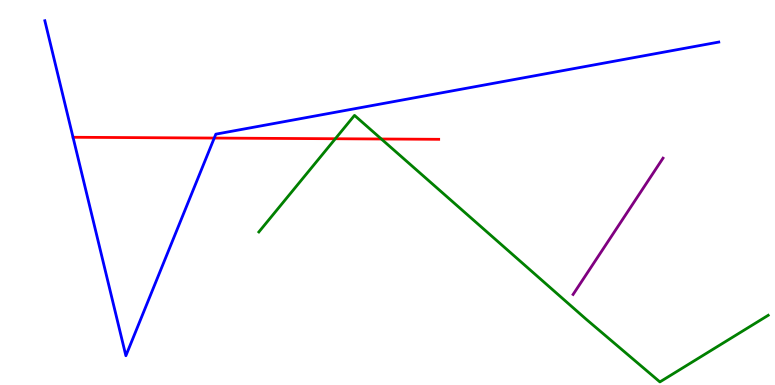[{'lines': ['blue', 'red'], 'intersections': [{'x': 2.76, 'y': 6.41}]}, {'lines': ['green', 'red'], 'intersections': [{'x': 4.33, 'y': 6.4}, {'x': 4.92, 'y': 6.39}]}, {'lines': ['purple', 'red'], 'intersections': []}, {'lines': ['blue', 'green'], 'intersections': []}, {'lines': ['blue', 'purple'], 'intersections': []}, {'lines': ['green', 'purple'], 'intersections': []}]